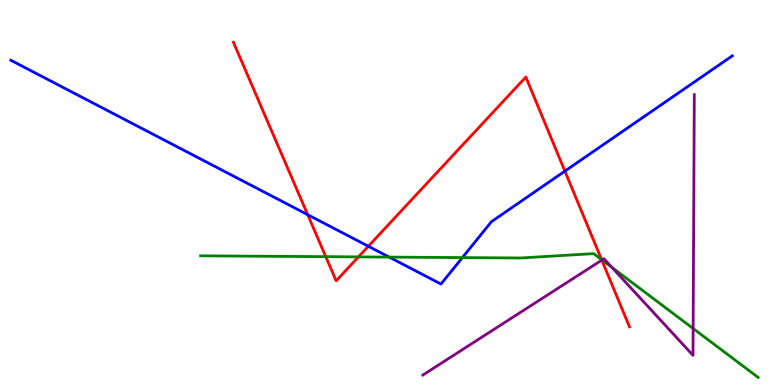[{'lines': ['blue', 'red'], 'intersections': [{'x': 3.97, 'y': 4.42}, {'x': 4.75, 'y': 3.6}, {'x': 7.29, 'y': 5.56}]}, {'lines': ['green', 'red'], 'intersections': [{'x': 4.2, 'y': 3.33}, {'x': 4.63, 'y': 3.33}, {'x': 7.76, 'y': 3.26}]}, {'lines': ['purple', 'red'], 'intersections': [{'x': 7.77, 'y': 3.24}]}, {'lines': ['blue', 'green'], 'intersections': [{'x': 5.02, 'y': 3.32}, {'x': 5.97, 'y': 3.31}]}, {'lines': ['blue', 'purple'], 'intersections': []}, {'lines': ['green', 'purple'], 'intersections': [{'x': 7.77, 'y': 3.25}, {'x': 7.9, 'y': 3.06}, {'x': 8.94, 'y': 1.47}]}]